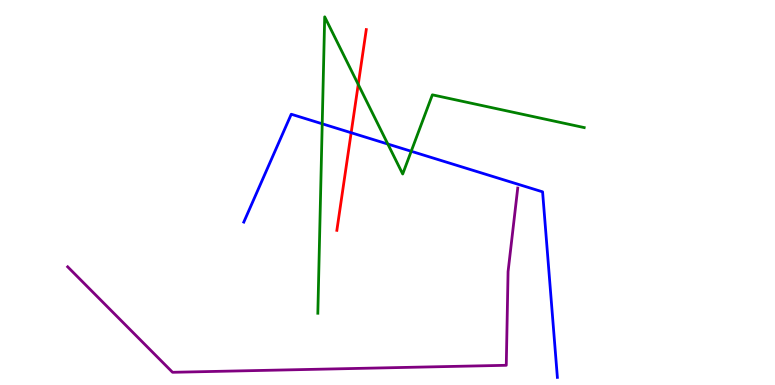[{'lines': ['blue', 'red'], 'intersections': [{'x': 4.53, 'y': 6.55}]}, {'lines': ['green', 'red'], 'intersections': [{'x': 4.62, 'y': 7.81}]}, {'lines': ['purple', 'red'], 'intersections': []}, {'lines': ['blue', 'green'], 'intersections': [{'x': 4.16, 'y': 6.78}, {'x': 5.0, 'y': 6.26}, {'x': 5.31, 'y': 6.07}]}, {'lines': ['blue', 'purple'], 'intersections': []}, {'lines': ['green', 'purple'], 'intersections': []}]